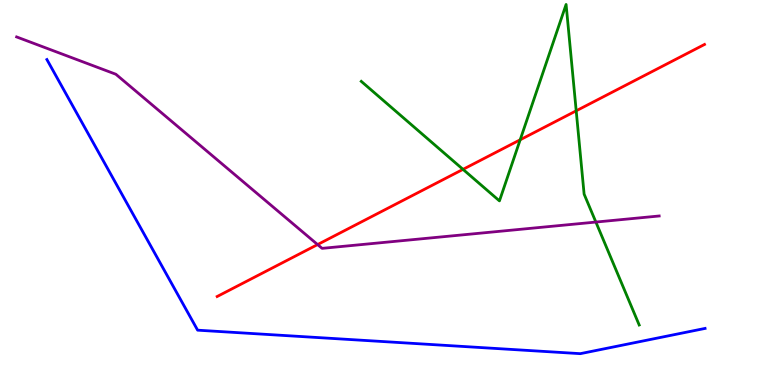[{'lines': ['blue', 'red'], 'intersections': []}, {'lines': ['green', 'red'], 'intersections': [{'x': 5.97, 'y': 5.6}, {'x': 6.71, 'y': 6.37}, {'x': 7.43, 'y': 7.12}]}, {'lines': ['purple', 'red'], 'intersections': [{'x': 4.1, 'y': 3.65}]}, {'lines': ['blue', 'green'], 'intersections': []}, {'lines': ['blue', 'purple'], 'intersections': []}, {'lines': ['green', 'purple'], 'intersections': [{'x': 7.69, 'y': 4.23}]}]